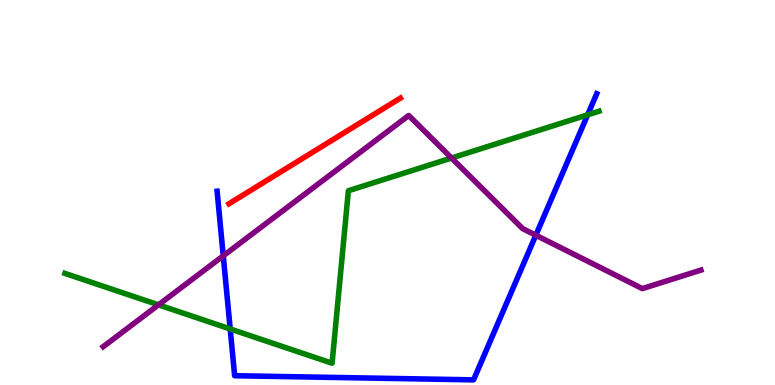[{'lines': ['blue', 'red'], 'intersections': []}, {'lines': ['green', 'red'], 'intersections': []}, {'lines': ['purple', 'red'], 'intersections': []}, {'lines': ['blue', 'green'], 'intersections': [{'x': 2.97, 'y': 1.46}, {'x': 7.58, 'y': 7.02}]}, {'lines': ['blue', 'purple'], 'intersections': [{'x': 2.88, 'y': 3.35}, {'x': 6.91, 'y': 3.89}]}, {'lines': ['green', 'purple'], 'intersections': [{'x': 2.04, 'y': 2.08}, {'x': 5.83, 'y': 5.9}]}]